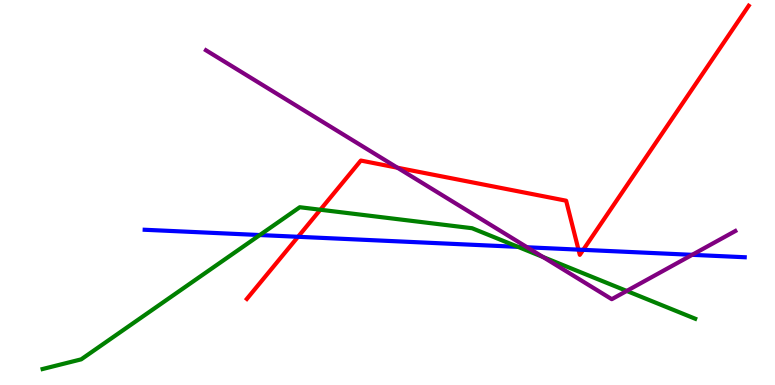[{'lines': ['blue', 'red'], 'intersections': [{'x': 3.85, 'y': 3.85}, {'x': 7.46, 'y': 3.52}, {'x': 7.53, 'y': 3.51}]}, {'lines': ['green', 'red'], 'intersections': [{'x': 4.13, 'y': 4.55}]}, {'lines': ['purple', 'red'], 'intersections': [{'x': 5.13, 'y': 5.64}]}, {'lines': ['blue', 'green'], 'intersections': [{'x': 3.35, 'y': 3.9}, {'x': 6.68, 'y': 3.59}]}, {'lines': ['blue', 'purple'], 'intersections': [{'x': 6.8, 'y': 3.58}, {'x': 8.93, 'y': 3.38}]}, {'lines': ['green', 'purple'], 'intersections': [{'x': 7.01, 'y': 3.33}, {'x': 8.09, 'y': 2.44}]}]